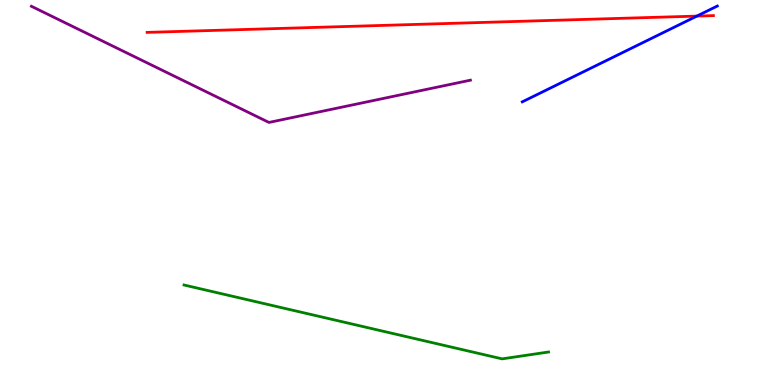[{'lines': ['blue', 'red'], 'intersections': [{'x': 8.99, 'y': 9.58}]}, {'lines': ['green', 'red'], 'intersections': []}, {'lines': ['purple', 'red'], 'intersections': []}, {'lines': ['blue', 'green'], 'intersections': []}, {'lines': ['blue', 'purple'], 'intersections': []}, {'lines': ['green', 'purple'], 'intersections': []}]